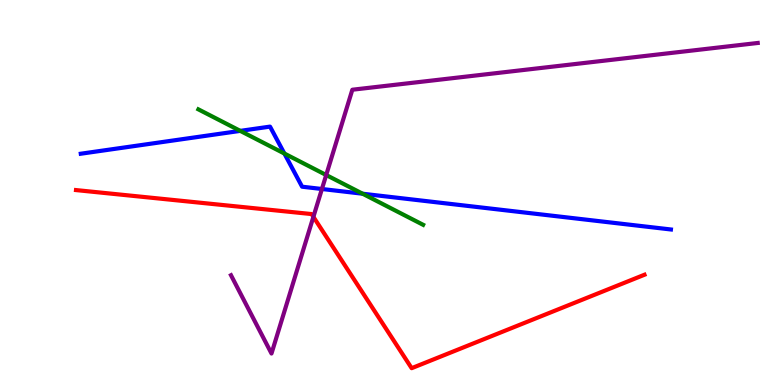[{'lines': ['blue', 'red'], 'intersections': []}, {'lines': ['green', 'red'], 'intersections': []}, {'lines': ['purple', 'red'], 'intersections': [{'x': 4.04, 'y': 4.37}]}, {'lines': ['blue', 'green'], 'intersections': [{'x': 3.1, 'y': 6.6}, {'x': 3.67, 'y': 6.01}, {'x': 4.68, 'y': 4.97}]}, {'lines': ['blue', 'purple'], 'intersections': [{'x': 4.15, 'y': 5.09}]}, {'lines': ['green', 'purple'], 'intersections': [{'x': 4.21, 'y': 5.45}]}]